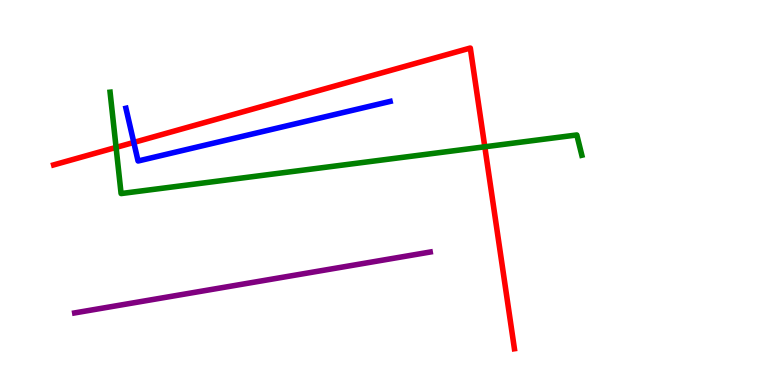[{'lines': ['blue', 'red'], 'intersections': [{'x': 1.73, 'y': 6.3}]}, {'lines': ['green', 'red'], 'intersections': [{'x': 1.5, 'y': 6.17}, {'x': 6.26, 'y': 6.19}]}, {'lines': ['purple', 'red'], 'intersections': []}, {'lines': ['blue', 'green'], 'intersections': []}, {'lines': ['blue', 'purple'], 'intersections': []}, {'lines': ['green', 'purple'], 'intersections': []}]